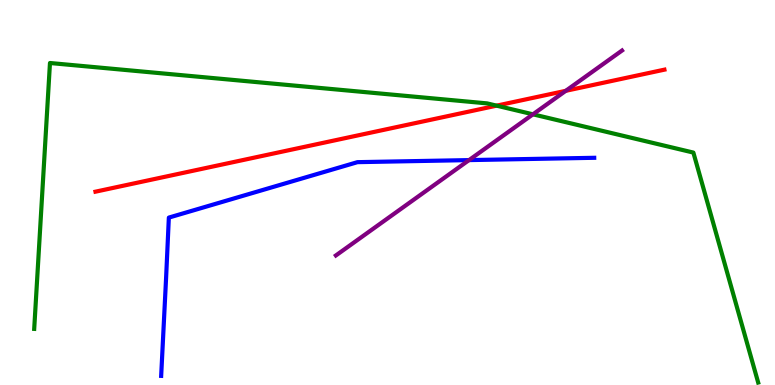[{'lines': ['blue', 'red'], 'intersections': []}, {'lines': ['green', 'red'], 'intersections': [{'x': 6.41, 'y': 7.26}]}, {'lines': ['purple', 'red'], 'intersections': [{'x': 7.3, 'y': 7.64}]}, {'lines': ['blue', 'green'], 'intersections': []}, {'lines': ['blue', 'purple'], 'intersections': [{'x': 6.05, 'y': 5.84}]}, {'lines': ['green', 'purple'], 'intersections': [{'x': 6.88, 'y': 7.03}]}]